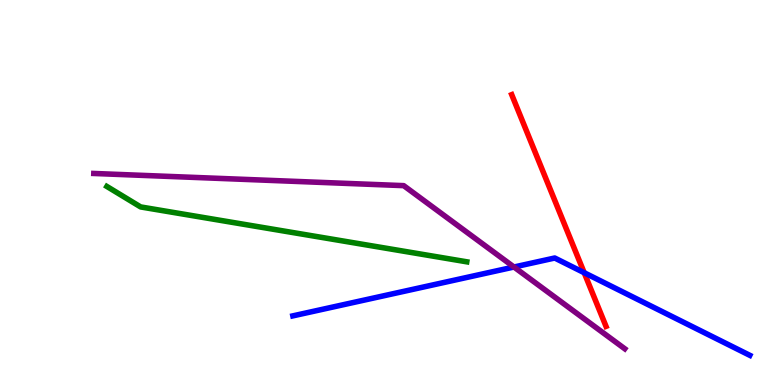[{'lines': ['blue', 'red'], 'intersections': [{'x': 7.54, 'y': 2.92}]}, {'lines': ['green', 'red'], 'intersections': []}, {'lines': ['purple', 'red'], 'intersections': []}, {'lines': ['blue', 'green'], 'intersections': []}, {'lines': ['blue', 'purple'], 'intersections': [{'x': 6.63, 'y': 3.06}]}, {'lines': ['green', 'purple'], 'intersections': []}]